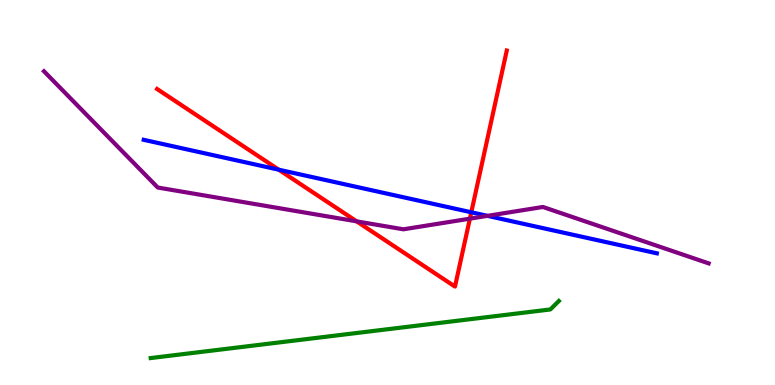[{'lines': ['blue', 'red'], 'intersections': [{'x': 3.6, 'y': 5.59}, {'x': 6.08, 'y': 4.49}]}, {'lines': ['green', 'red'], 'intersections': []}, {'lines': ['purple', 'red'], 'intersections': [{'x': 4.6, 'y': 4.25}, {'x': 6.06, 'y': 4.32}]}, {'lines': ['blue', 'green'], 'intersections': []}, {'lines': ['blue', 'purple'], 'intersections': [{'x': 6.29, 'y': 4.39}]}, {'lines': ['green', 'purple'], 'intersections': []}]